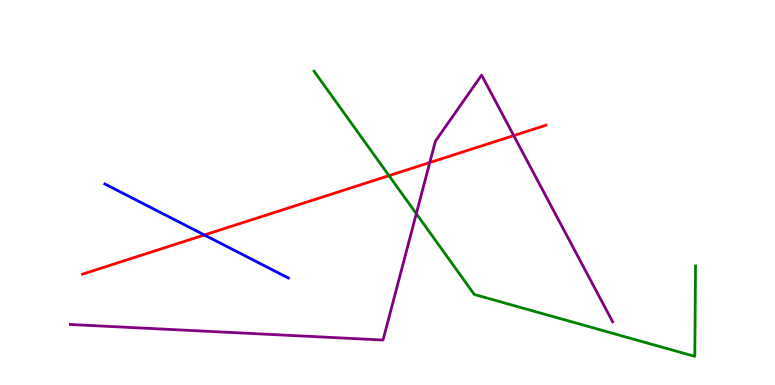[{'lines': ['blue', 'red'], 'intersections': [{'x': 2.64, 'y': 3.9}]}, {'lines': ['green', 'red'], 'intersections': [{'x': 5.02, 'y': 5.44}]}, {'lines': ['purple', 'red'], 'intersections': [{'x': 5.55, 'y': 5.78}, {'x': 6.63, 'y': 6.48}]}, {'lines': ['blue', 'green'], 'intersections': []}, {'lines': ['blue', 'purple'], 'intersections': []}, {'lines': ['green', 'purple'], 'intersections': [{'x': 5.37, 'y': 4.45}]}]